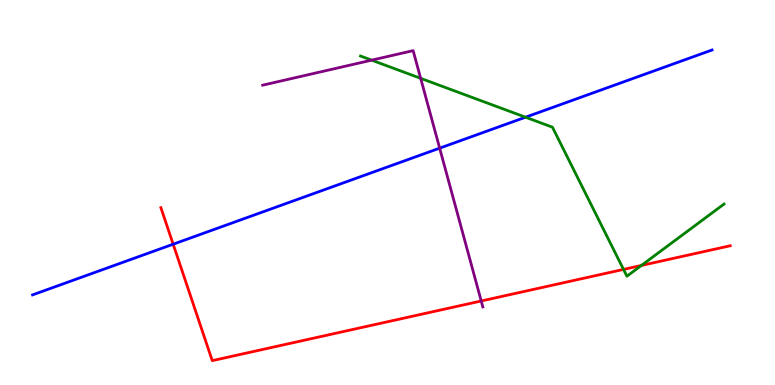[{'lines': ['blue', 'red'], 'intersections': [{'x': 2.23, 'y': 3.66}]}, {'lines': ['green', 'red'], 'intersections': [{'x': 8.05, 'y': 3.0}, {'x': 8.28, 'y': 3.1}]}, {'lines': ['purple', 'red'], 'intersections': [{'x': 6.21, 'y': 2.18}]}, {'lines': ['blue', 'green'], 'intersections': [{'x': 6.78, 'y': 6.96}]}, {'lines': ['blue', 'purple'], 'intersections': [{'x': 5.67, 'y': 6.15}]}, {'lines': ['green', 'purple'], 'intersections': [{'x': 4.8, 'y': 8.44}, {'x': 5.43, 'y': 7.97}]}]